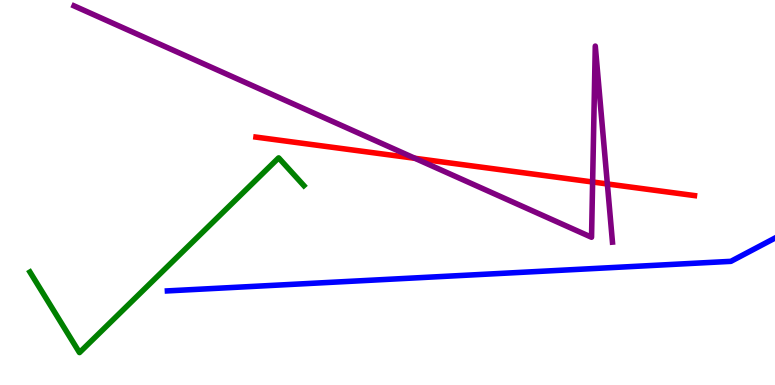[{'lines': ['blue', 'red'], 'intersections': []}, {'lines': ['green', 'red'], 'intersections': []}, {'lines': ['purple', 'red'], 'intersections': [{'x': 5.35, 'y': 5.89}, {'x': 7.65, 'y': 5.27}, {'x': 7.84, 'y': 5.22}]}, {'lines': ['blue', 'green'], 'intersections': []}, {'lines': ['blue', 'purple'], 'intersections': []}, {'lines': ['green', 'purple'], 'intersections': []}]